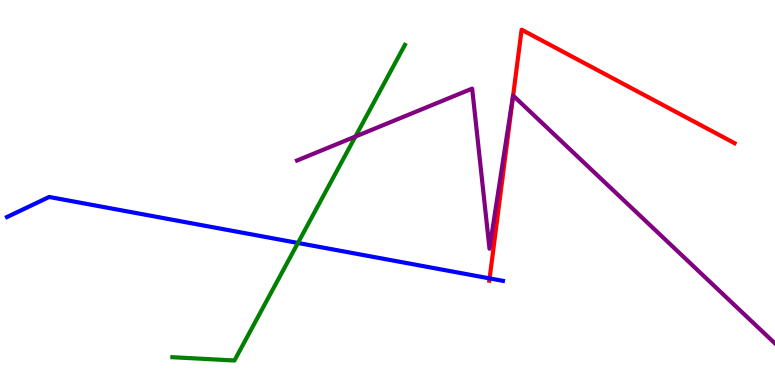[{'lines': ['blue', 'red'], 'intersections': [{'x': 6.32, 'y': 2.77}]}, {'lines': ['green', 'red'], 'intersections': []}, {'lines': ['purple', 'red'], 'intersections': [{'x': 6.62, 'y': 7.52}]}, {'lines': ['blue', 'green'], 'intersections': [{'x': 3.84, 'y': 3.69}]}, {'lines': ['blue', 'purple'], 'intersections': []}, {'lines': ['green', 'purple'], 'intersections': [{'x': 4.59, 'y': 6.45}]}]